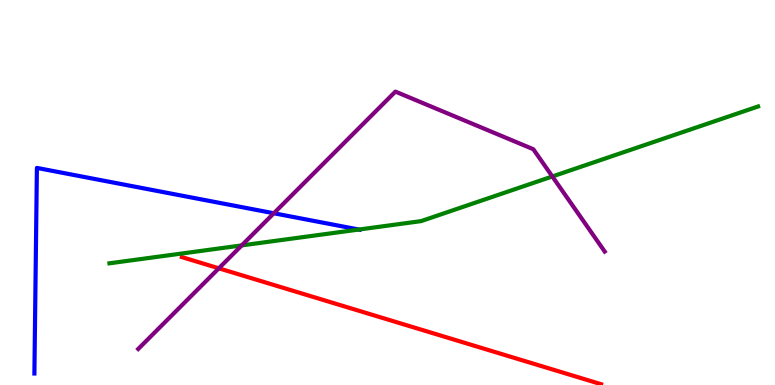[{'lines': ['blue', 'red'], 'intersections': []}, {'lines': ['green', 'red'], 'intersections': []}, {'lines': ['purple', 'red'], 'intersections': [{'x': 2.82, 'y': 3.03}]}, {'lines': ['blue', 'green'], 'intersections': [{'x': 4.63, 'y': 4.04}]}, {'lines': ['blue', 'purple'], 'intersections': [{'x': 3.53, 'y': 4.46}]}, {'lines': ['green', 'purple'], 'intersections': [{'x': 3.12, 'y': 3.63}, {'x': 7.13, 'y': 5.42}]}]